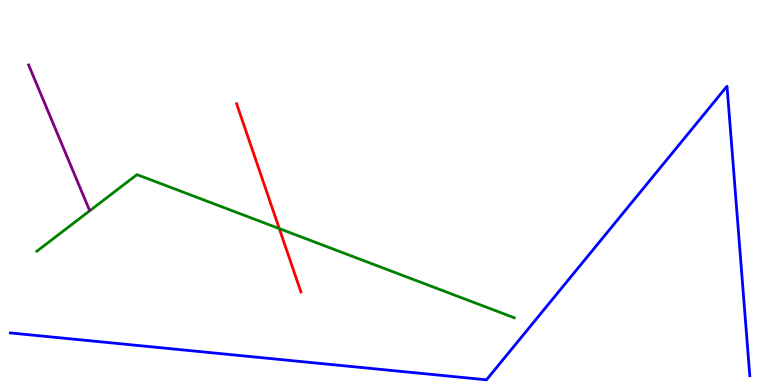[{'lines': ['blue', 'red'], 'intersections': []}, {'lines': ['green', 'red'], 'intersections': [{'x': 3.6, 'y': 4.06}]}, {'lines': ['purple', 'red'], 'intersections': []}, {'lines': ['blue', 'green'], 'intersections': []}, {'lines': ['blue', 'purple'], 'intersections': []}, {'lines': ['green', 'purple'], 'intersections': []}]